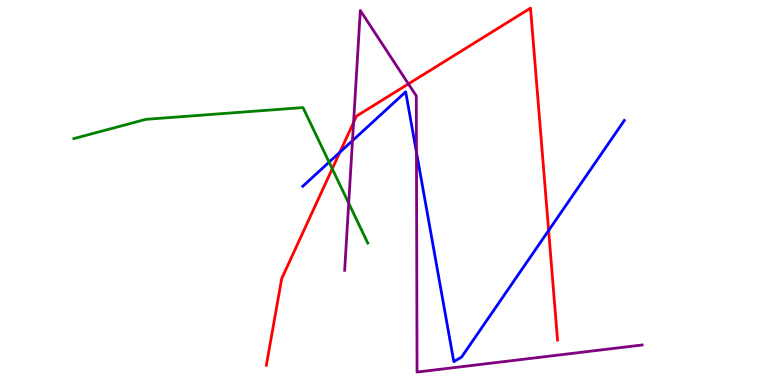[{'lines': ['blue', 'red'], 'intersections': [{'x': 4.39, 'y': 6.04}, {'x': 7.08, 'y': 4.01}]}, {'lines': ['green', 'red'], 'intersections': [{'x': 4.29, 'y': 5.62}]}, {'lines': ['purple', 'red'], 'intersections': [{'x': 4.56, 'y': 6.82}, {'x': 5.27, 'y': 7.82}]}, {'lines': ['blue', 'green'], 'intersections': [{'x': 4.25, 'y': 5.79}]}, {'lines': ['blue', 'purple'], 'intersections': [{'x': 4.55, 'y': 6.35}, {'x': 5.37, 'y': 6.05}]}, {'lines': ['green', 'purple'], 'intersections': [{'x': 4.5, 'y': 4.72}]}]